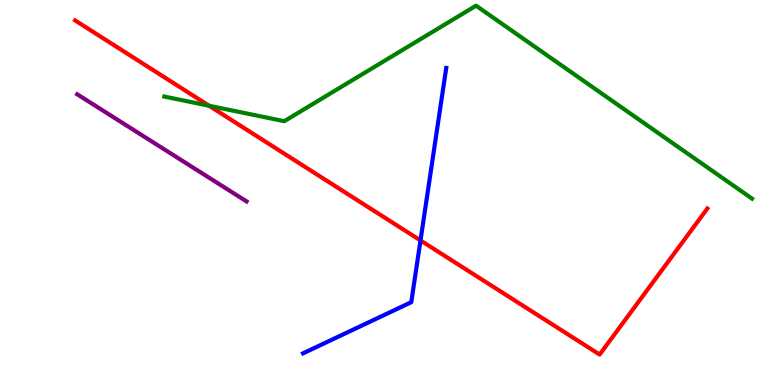[{'lines': ['blue', 'red'], 'intersections': [{'x': 5.43, 'y': 3.76}]}, {'lines': ['green', 'red'], 'intersections': [{'x': 2.7, 'y': 7.25}]}, {'lines': ['purple', 'red'], 'intersections': []}, {'lines': ['blue', 'green'], 'intersections': []}, {'lines': ['blue', 'purple'], 'intersections': []}, {'lines': ['green', 'purple'], 'intersections': []}]